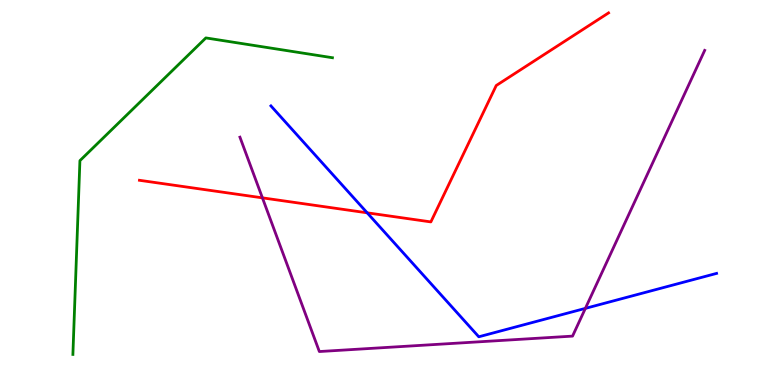[{'lines': ['blue', 'red'], 'intersections': [{'x': 4.74, 'y': 4.47}]}, {'lines': ['green', 'red'], 'intersections': []}, {'lines': ['purple', 'red'], 'intersections': [{'x': 3.39, 'y': 4.86}]}, {'lines': ['blue', 'green'], 'intersections': []}, {'lines': ['blue', 'purple'], 'intersections': [{'x': 7.55, 'y': 1.99}]}, {'lines': ['green', 'purple'], 'intersections': []}]